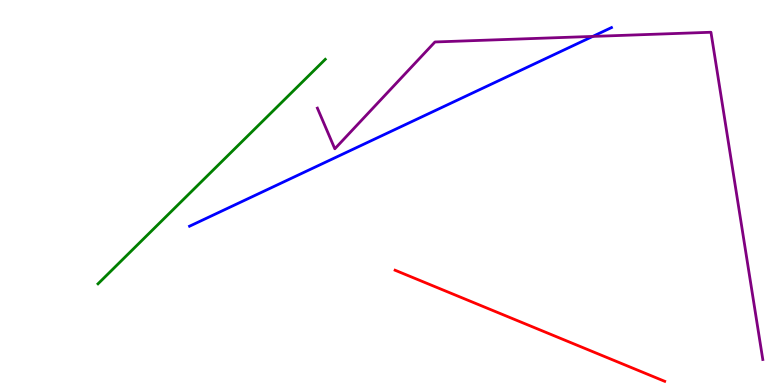[{'lines': ['blue', 'red'], 'intersections': []}, {'lines': ['green', 'red'], 'intersections': []}, {'lines': ['purple', 'red'], 'intersections': []}, {'lines': ['blue', 'green'], 'intersections': []}, {'lines': ['blue', 'purple'], 'intersections': [{'x': 7.65, 'y': 9.05}]}, {'lines': ['green', 'purple'], 'intersections': []}]